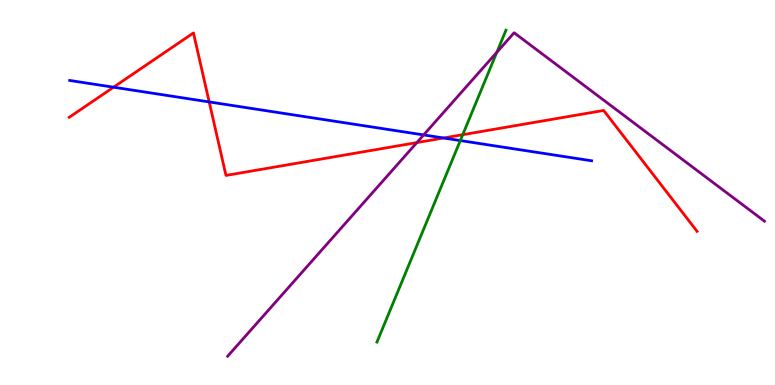[{'lines': ['blue', 'red'], 'intersections': [{'x': 1.47, 'y': 7.73}, {'x': 2.7, 'y': 7.35}, {'x': 5.72, 'y': 6.42}]}, {'lines': ['green', 'red'], 'intersections': [{'x': 5.97, 'y': 6.5}]}, {'lines': ['purple', 'red'], 'intersections': [{'x': 5.38, 'y': 6.3}]}, {'lines': ['blue', 'green'], 'intersections': [{'x': 5.94, 'y': 6.35}]}, {'lines': ['blue', 'purple'], 'intersections': [{'x': 5.47, 'y': 6.5}]}, {'lines': ['green', 'purple'], 'intersections': [{'x': 6.41, 'y': 8.64}]}]